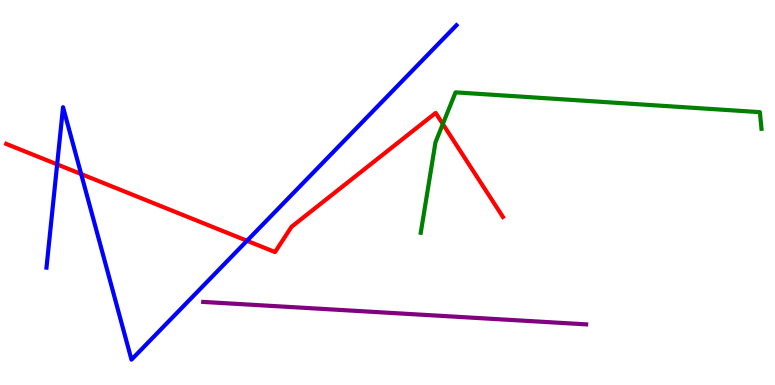[{'lines': ['blue', 'red'], 'intersections': [{'x': 0.737, 'y': 5.73}, {'x': 1.05, 'y': 5.48}, {'x': 3.19, 'y': 3.75}]}, {'lines': ['green', 'red'], 'intersections': [{'x': 5.71, 'y': 6.78}]}, {'lines': ['purple', 'red'], 'intersections': []}, {'lines': ['blue', 'green'], 'intersections': []}, {'lines': ['blue', 'purple'], 'intersections': []}, {'lines': ['green', 'purple'], 'intersections': []}]